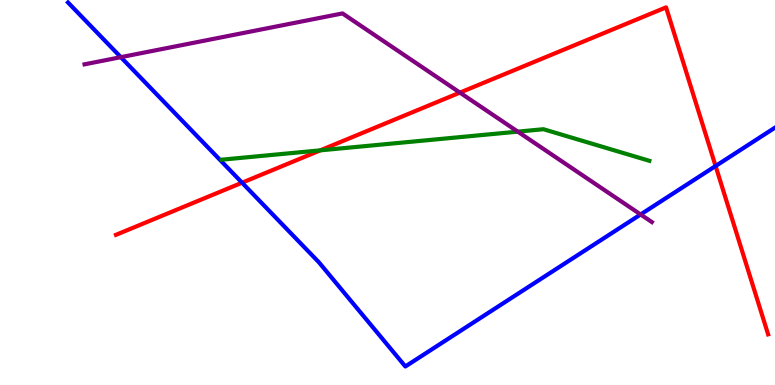[{'lines': ['blue', 'red'], 'intersections': [{'x': 3.12, 'y': 5.25}, {'x': 9.23, 'y': 5.69}]}, {'lines': ['green', 'red'], 'intersections': [{'x': 4.13, 'y': 6.09}]}, {'lines': ['purple', 'red'], 'intersections': [{'x': 5.93, 'y': 7.59}]}, {'lines': ['blue', 'green'], 'intersections': []}, {'lines': ['blue', 'purple'], 'intersections': [{'x': 1.56, 'y': 8.52}, {'x': 8.27, 'y': 4.43}]}, {'lines': ['green', 'purple'], 'intersections': [{'x': 6.68, 'y': 6.58}]}]